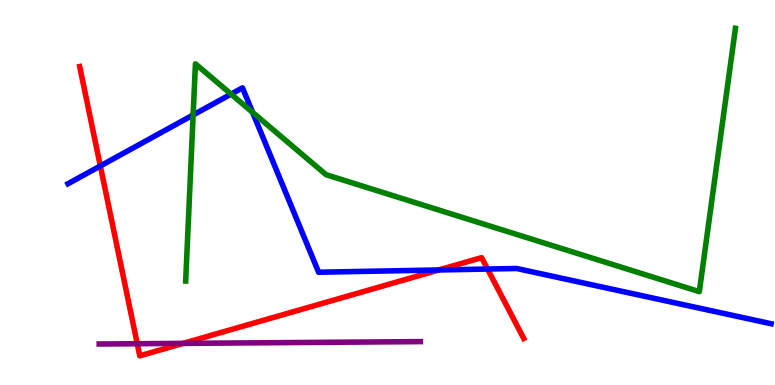[{'lines': ['blue', 'red'], 'intersections': [{'x': 1.29, 'y': 5.69}, {'x': 5.66, 'y': 2.99}, {'x': 6.29, 'y': 3.01}]}, {'lines': ['green', 'red'], 'intersections': []}, {'lines': ['purple', 'red'], 'intersections': [{'x': 1.77, 'y': 1.07}, {'x': 2.36, 'y': 1.08}]}, {'lines': ['blue', 'green'], 'intersections': [{'x': 2.49, 'y': 7.01}, {'x': 2.98, 'y': 7.56}, {'x': 3.26, 'y': 7.08}]}, {'lines': ['blue', 'purple'], 'intersections': []}, {'lines': ['green', 'purple'], 'intersections': []}]